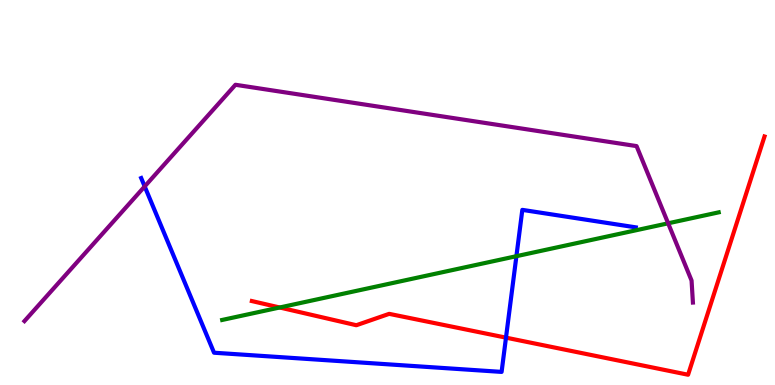[{'lines': ['blue', 'red'], 'intersections': [{'x': 6.53, 'y': 1.23}]}, {'lines': ['green', 'red'], 'intersections': [{'x': 3.61, 'y': 2.01}]}, {'lines': ['purple', 'red'], 'intersections': []}, {'lines': ['blue', 'green'], 'intersections': [{'x': 6.66, 'y': 3.35}]}, {'lines': ['blue', 'purple'], 'intersections': [{'x': 1.87, 'y': 5.16}]}, {'lines': ['green', 'purple'], 'intersections': [{'x': 8.62, 'y': 4.2}]}]